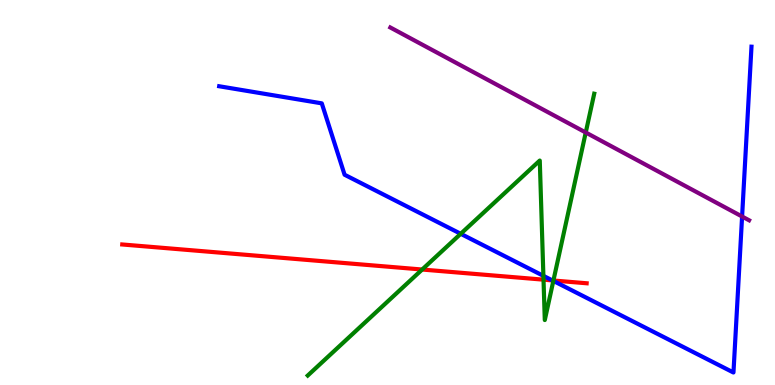[{'lines': ['blue', 'red'], 'intersections': [{'x': 7.13, 'y': 2.72}]}, {'lines': ['green', 'red'], 'intersections': [{'x': 5.45, 'y': 3.0}, {'x': 7.01, 'y': 2.74}, {'x': 7.14, 'y': 2.71}]}, {'lines': ['purple', 'red'], 'intersections': []}, {'lines': ['blue', 'green'], 'intersections': [{'x': 5.94, 'y': 3.93}, {'x': 7.01, 'y': 2.84}, {'x': 7.14, 'y': 2.7}]}, {'lines': ['blue', 'purple'], 'intersections': [{'x': 9.58, 'y': 4.38}]}, {'lines': ['green', 'purple'], 'intersections': [{'x': 7.56, 'y': 6.56}]}]